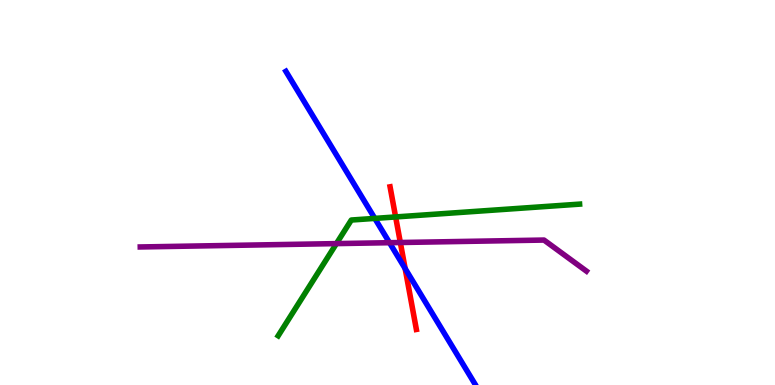[{'lines': ['blue', 'red'], 'intersections': [{'x': 5.23, 'y': 3.02}]}, {'lines': ['green', 'red'], 'intersections': [{'x': 5.1, 'y': 4.37}]}, {'lines': ['purple', 'red'], 'intersections': [{'x': 5.17, 'y': 3.7}]}, {'lines': ['blue', 'green'], 'intersections': [{'x': 4.84, 'y': 4.33}]}, {'lines': ['blue', 'purple'], 'intersections': [{'x': 5.03, 'y': 3.7}]}, {'lines': ['green', 'purple'], 'intersections': [{'x': 4.34, 'y': 3.67}]}]